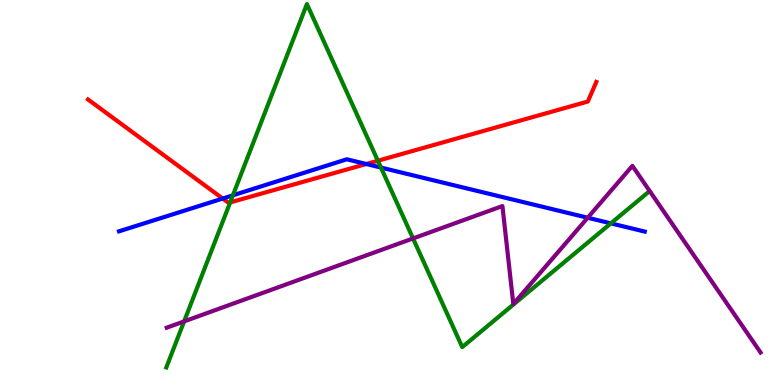[{'lines': ['blue', 'red'], 'intersections': [{'x': 2.87, 'y': 4.84}, {'x': 4.73, 'y': 5.74}]}, {'lines': ['green', 'red'], 'intersections': [{'x': 2.97, 'y': 4.74}, {'x': 4.88, 'y': 5.82}]}, {'lines': ['purple', 'red'], 'intersections': []}, {'lines': ['blue', 'green'], 'intersections': [{'x': 3.01, 'y': 4.93}, {'x': 4.92, 'y': 5.65}, {'x': 7.88, 'y': 4.2}]}, {'lines': ['blue', 'purple'], 'intersections': [{'x': 7.58, 'y': 4.34}]}, {'lines': ['green', 'purple'], 'intersections': [{'x': 2.38, 'y': 1.65}, {'x': 5.33, 'y': 3.81}]}]